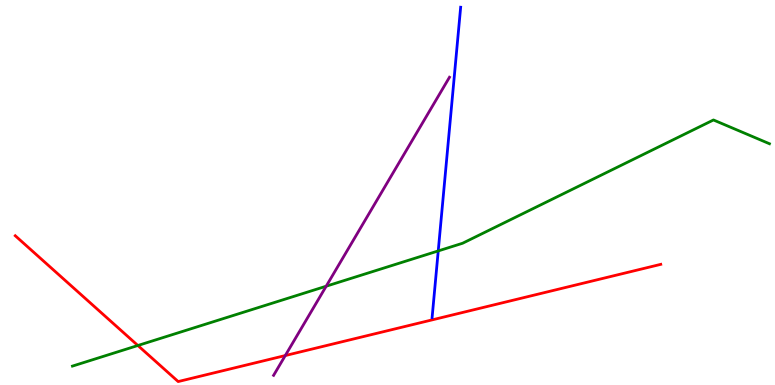[{'lines': ['blue', 'red'], 'intersections': []}, {'lines': ['green', 'red'], 'intersections': [{'x': 1.78, 'y': 1.03}]}, {'lines': ['purple', 'red'], 'intersections': [{'x': 3.68, 'y': 0.765}]}, {'lines': ['blue', 'green'], 'intersections': [{'x': 5.65, 'y': 3.48}]}, {'lines': ['blue', 'purple'], 'intersections': []}, {'lines': ['green', 'purple'], 'intersections': [{'x': 4.21, 'y': 2.57}]}]